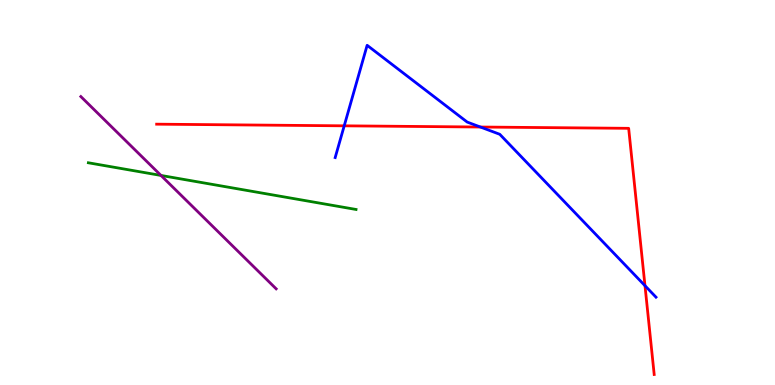[{'lines': ['blue', 'red'], 'intersections': [{'x': 4.44, 'y': 6.73}, {'x': 6.2, 'y': 6.7}, {'x': 8.32, 'y': 2.58}]}, {'lines': ['green', 'red'], 'intersections': []}, {'lines': ['purple', 'red'], 'intersections': []}, {'lines': ['blue', 'green'], 'intersections': []}, {'lines': ['blue', 'purple'], 'intersections': []}, {'lines': ['green', 'purple'], 'intersections': [{'x': 2.08, 'y': 5.44}]}]